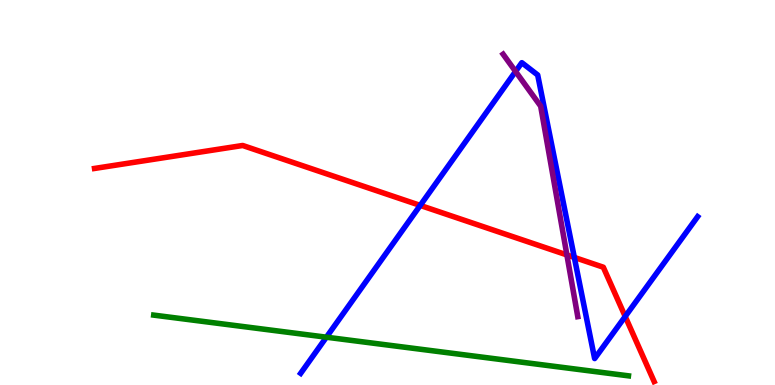[{'lines': ['blue', 'red'], 'intersections': [{'x': 5.42, 'y': 4.66}, {'x': 7.41, 'y': 3.31}, {'x': 8.07, 'y': 1.78}]}, {'lines': ['green', 'red'], 'intersections': []}, {'lines': ['purple', 'red'], 'intersections': [{'x': 7.31, 'y': 3.38}]}, {'lines': ['blue', 'green'], 'intersections': [{'x': 4.21, 'y': 1.24}]}, {'lines': ['blue', 'purple'], 'intersections': [{'x': 6.65, 'y': 8.14}]}, {'lines': ['green', 'purple'], 'intersections': []}]